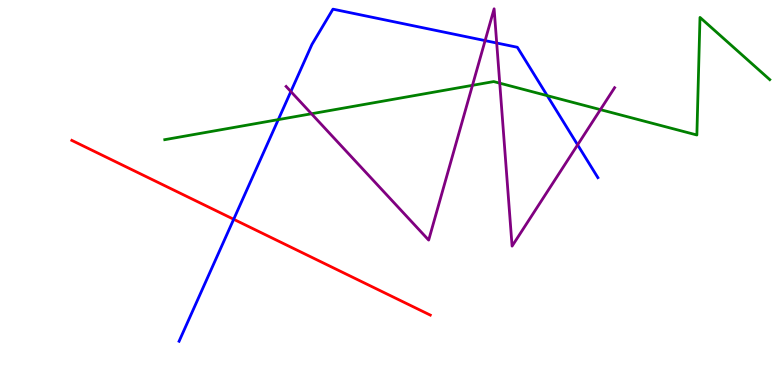[{'lines': ['blue', 'red'], 'intersections': [{'x': 3.02, 'y': 4.3}]}, {'lines': ['green', 'red'], 'intersections': []}, {'lines': ['purple', 'red'], 'intersections': []}, {'lines': ['blue', 'green'], 'intersections': [{'x': 3.59, 'y': 6.89}, {'x': 7.06, 'y': 7.52}]}, {'lines': ['blue', 'purple'], 'intersections': [{'x': 3.75, 'y': 7.62}, {'x': 6.26, 'y': 8.95}, {'x': 6.41, 'y': 8.88}, {'x': 7.45, 'y': 6.24}]}, {'lines': ['green', 'purple'], 'intersections': [{'x': 4.02, 'y': 7.05}, {'x': 6.1, 'y': 7.78}, {'x': 6.45, 'y': 7.84}, {'x': 7.75, 'y': 7.15}]}]